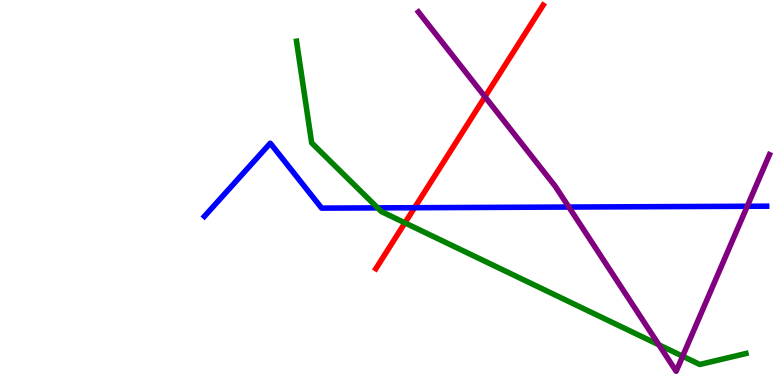[{'lines': ['blue', 'red'], 'intersections': [{'x': 5.35, 'y': 4.6}]}, {'lines': ['green', 'red'], 'intersections': [{'x': 5.23, 'y': 4.21}]}, {'lines': ['purple', 'red'], 'intersections': [{'x': 6.26, 'y': 7.49}]}, {'lines': ['blue', 'green'], 'intersections': [{'x': 4.87, 'y': 4.6}]}, {'lines': ['blue', 'purple'], 'intersections': [{'x': 7.34, 'y': 4.62}, {'x': 9.64, 'y': 4.64}]}, {'lines': ['green', 'purple'], 'intersections': [{'x': 8.5, 'y': 1.04}, {'x': 8.81, 'y': 0.748}]}]